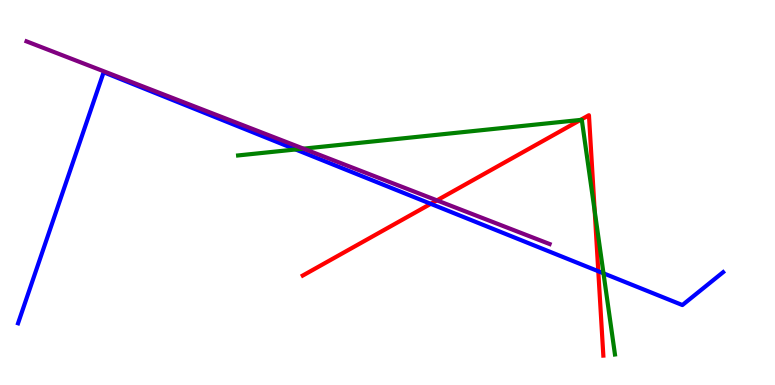[{'lines': ['blue', 'red'], 'intersections': [{'x': 5.56, 'y': 4.71}, {'x': 7.72, 'y': 2.96}]}, {'lines': ['green', 'red'], 'intersections': [{'x': 7.49, 'y': 6.88}, {'x': 7.67, 'y': 4.52}]}, {'lines': ['purple', 'red'], 'intersections': [{'x': 5.64, 'y': 4.8}]}, {'lines': ['blue', 'green'], 'intersections': [{'x': 3.81, 'y': 6.12}, {'x': 7.79, 'y': 2.9}]}, {'lines': ['blue', 'purple'], 'intersections': []}, {'lines': ['green', 'purple'], 'intersections': [{'x': 3.92, 'y': 6.14}]}]